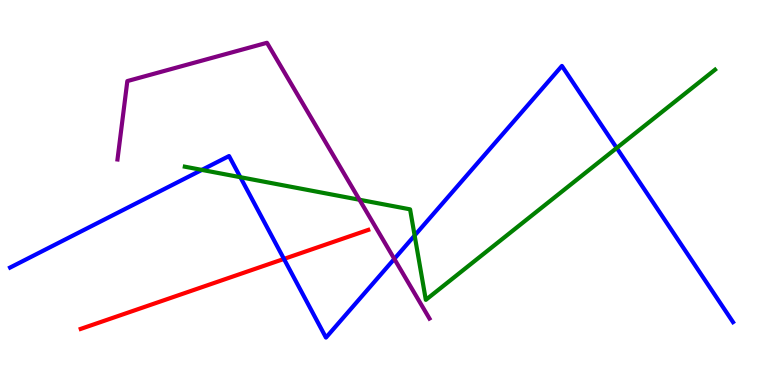[{'lines': ['blue', 'red'], 'intersections': [{'x': 3.66, 'y': 3.27}]}, {'lines': ['green', 'red'], 'intersections': []}, {'lines': ['purple', 'red'], 'intersections': []}, {'lines': ['blue', 'green'], 'intersections': [{'x': 2.6, 'y': 5.59}, {'x': 3.1, 'y': 5.4}, {'x': 5.35, 'y': 3.88}, {'x': 7.96, 'y': 6.16}]}, {'lines': ['blue', 'purple'], 'intersections': [{'x': 5.09, 'y': 3.28}]}, {'lines': ['green', 'purple'], 'intersections': [{'x': 4.64, 'y': 4.81}]}]